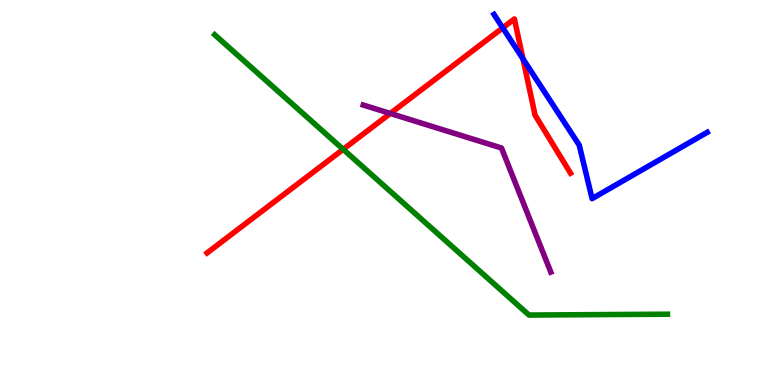[{'lines': ['blue', 'red'], 'intersections': [{'x': 6.49, 'y': 9.28}, {'x': 6.75, 'y': 8.47}]}, {'lines': ['green', 'red'], 'intersections': [{'x': 4.43, 'y': 6.12}]}, {'lines': ['purple', 'red'], 'intersections': [{'x': 5.04, 'y': 7.05}]}, {'lines': ['blue', 'green'], 'intersections': []}, {'lines': ['blue', 'purple'], 'intersections': []}, {'lines': ['green', 'purple'], 'intersections': []}]